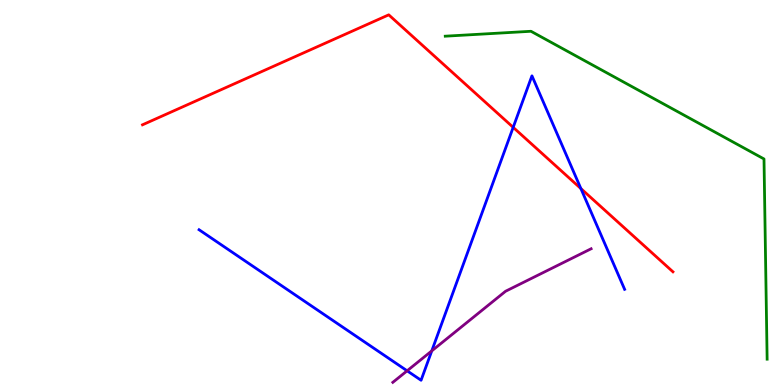[{'lines': ['blue', 'red'], 'intersections': [{'x': 6.62, 'y': 6.69}, {'x': 7.5, 'y': 5.1}]}, {'lines': ['green', 'red'], 'intersections': []}, {'lines': ['purple', 'red'], 'intersections': []}, {'lines': ['blue', 'green'], 'intersections': []}, {'lines': ['blue', 'purple'], 'intersections': [{'x': 5.25, 'y': 0.369}, {'x': 5.57, 'y': 0.886}]}, {'lines': ['green', 'purple'], 'intersections': []}]